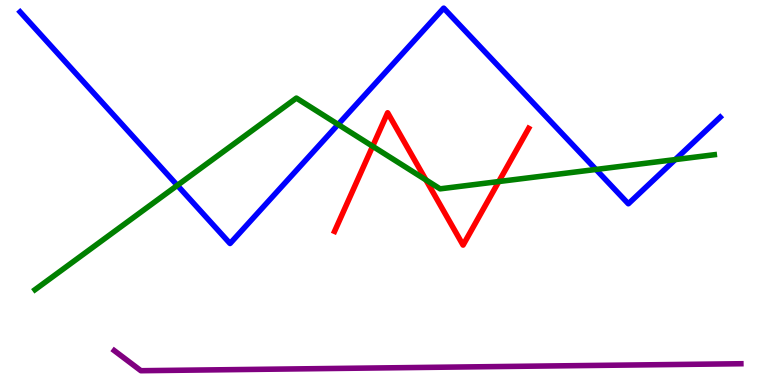[{'lines': ['blue', 'red'], 'intersections': []}, {'lines': ['green', 'red'], 'intersections': [{'x': 4.81, 'y': 6.2}, {'x': 5.5, 'y': 5.33}, {'x': 6.44, 'y': 5.28}]}, {'lines': ['purple', 'red'], 'intersections': []}, {'lines': ['blue', 'green'], 'intersections': [{'x': 2.29, 'y': 5.19}, {'x': 4.36, 'y': 6.77}, {'x': 7.69, 'y': 5.6}, {'x': 8.71, 'y': 5.85}]}, {'lines': ['blue', 'purple'], 'intersections': []}, {'lines': ['green', 'purple'], 'intersections': []}]